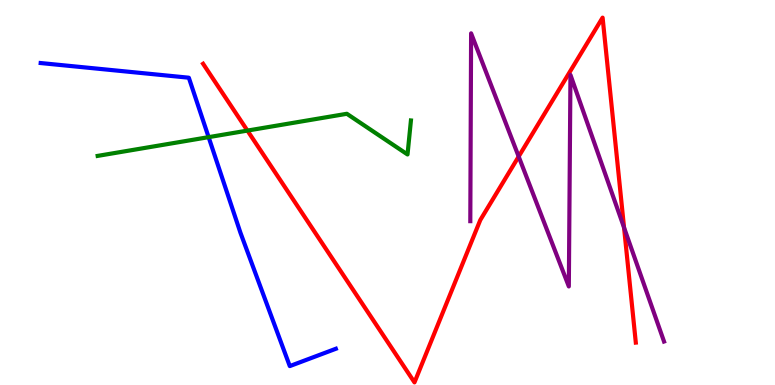[{'lines': ['blue', 'red'], 'intersections': []}, {'lines': ['green', 'red'], 'intersections': [{'x': 3.19, 'y': 6.61}]}, {'lines': ['purple', 'red'], 'intersections': [{'x': 6.69, 'y': 5.93}, {'x': 8.05, 'y': 4.09}]}, {'lines': ['blue', 'green'], 'intersections': [{'x': 2.69, 'y': 6.44}]}, {'lines': ['blue', 'purple'], 'intersections': []}, {'lines': ['green', 'purple'], 'intersections': []}]